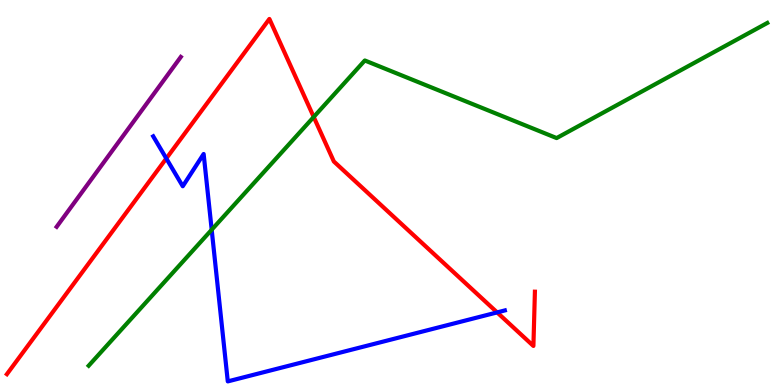[{'lines': ['blue', 'red'], 'intersections': [{'x': 2.15, 'y': 5.88}, {'x': 6.41, 'y': 1.89}]}, {'lines': ['green', 'red'], 'intersections': [{'x': 4.05, 'y': 6.96}]}, {'lines': ['purple', 'red'], 'intersections': []}, {'lines': ['blue', 'green'], 'intersections': [{'x': 2.73, 'y': 4.03}]}, {'lines': ['blue', 'purple'], 'intersections': []}, {'lines': ['green', 'purple'], 'intersections': []}]